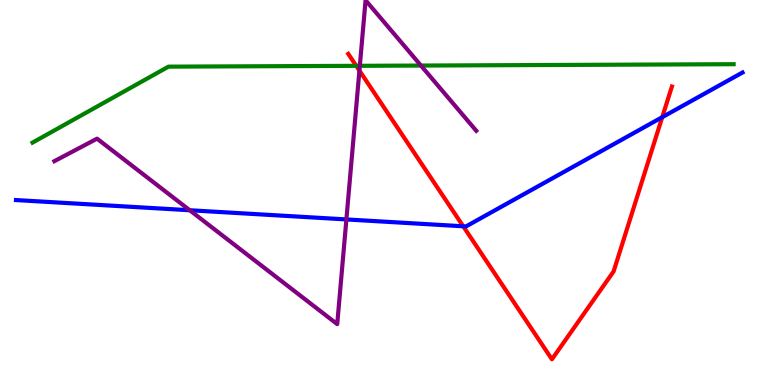[{'lines': ['blue', 'red'], 'intersections': [{'x': 5.98, 'y': 4.12}, {'x': 8.55, 'y': 6.96}]}, {'lines': ['green', 'red'], 'intersections': [{'x': 4.6, 'y': 8.29}]}, {'lines': ['purple', 'red'], 'intersections': [{'x': 4.64, 'y': 8.17}]}, {'lines': ['blue', 'green'], 'intersections': []}, {'lines': ['blue', 'purple'], 'intersections': [{'x': 2.45, 'y': 4.54}, {'x': 4.47, 'y': 4.3}]}, {'lines': ['green', 'purple'], 'intersections': [{'x': 4.64, 'y': 8.29}, {'x': 5.43, 'y': 8.3}]}]